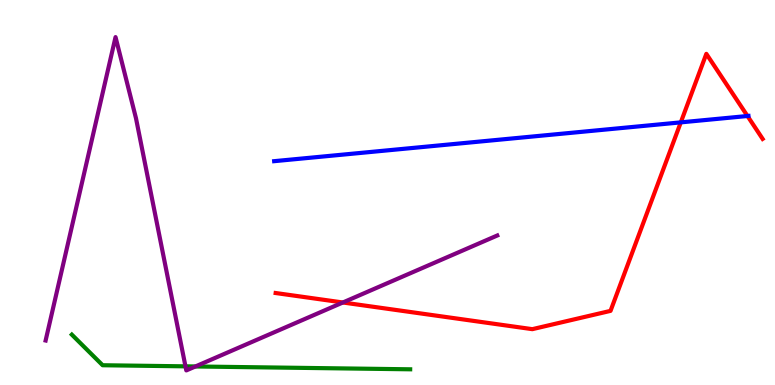[{'lines': ['blue', 'red'], 'intersections': [{'x': 8.78, 'y': 6.82}, {'x': 9.64, 'y': 6.99}]}, {'lines': ['green', 'red'], 'intersections': []}, {'lines': ['purple', 'red'], 'intersections': [{'x': 4.42, 'y': 2.14}]}, {'lines': ['blue', 'green'], 'intersections': []}, {'lines': ['blue', 'purple'], 'intersections': []}, {'lines': ['green', 'purple'], 'intersections': [{'x': 2.39, 'y': 0.485}, {'x': 2.52, 'y': 0.481}]}]